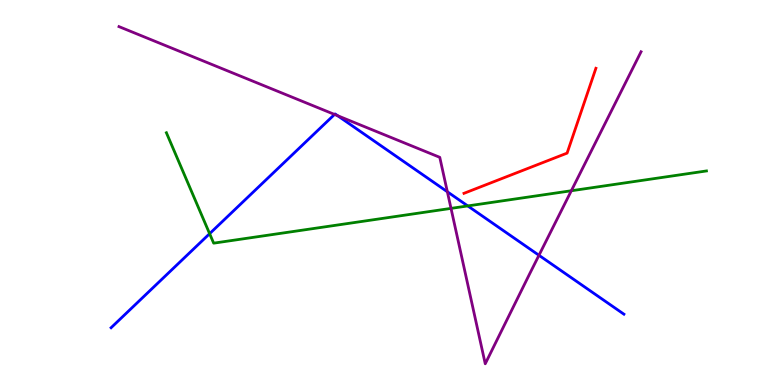[{'lines': ['blue', 'red'], 'intersections': []}, {'lines': ['green', 'red'], 'intersections': []}, {'lines': ['purple', 'red'], 'intersections': []}, {'lines': ['blue', 'green'], 'intersections': [{'x': 2.7, 'y': 3.93}, {'x': 6.04, 'y': 4.65}]}, {'lines': ['blue', 'purple'], 'intersections': [{'x': 4.32, 'y': 7.03}, {'x': 4.36, 'y': 6.99}, {'x': 5.77, 'y': 5.02}, {'x': 6.95, 'y': 3.37}]}, {'lines': ['green', 'purple'], 'intersections': [{'x': 5.82, 'y': 4.59}, {'x': 7.37, 'y': 5.05}]}]